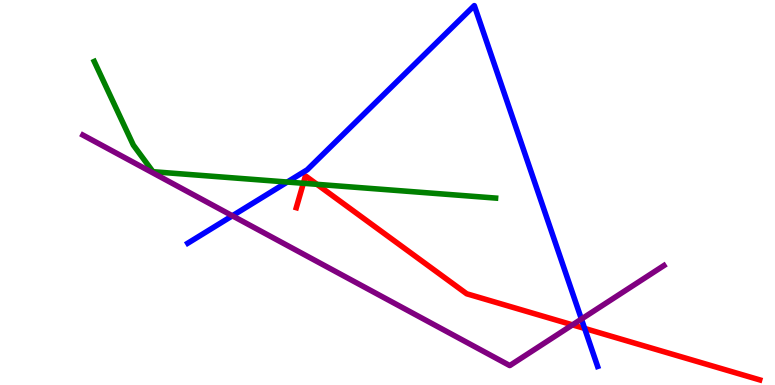[{'lines': ['blue', 'red'], 'intersections': [{'x': 7.54, 'y': 1.47}]}, {'lines': ['green', 'red'], 'intersections': [{'x': 3.91, 'y': 5.24}, {'x': 4.09, 'y': 5.21}]}, {'lines': ['purple', 'red'], 'intersections': [{'x': 7.39, 'y': 1.56}]}, {'lines': ['blue', 'green'], 'intersections': [{'x': 3.71, 'y': 5.27}]}, {'lines': ['blue', 'purple'], 'intersections': [{'x': 3.0, 'y': 4.4}, {'x': 7.5, 'y': 1.71}]}, {'lines': ['green', 'purple'], 'intersections': []}]